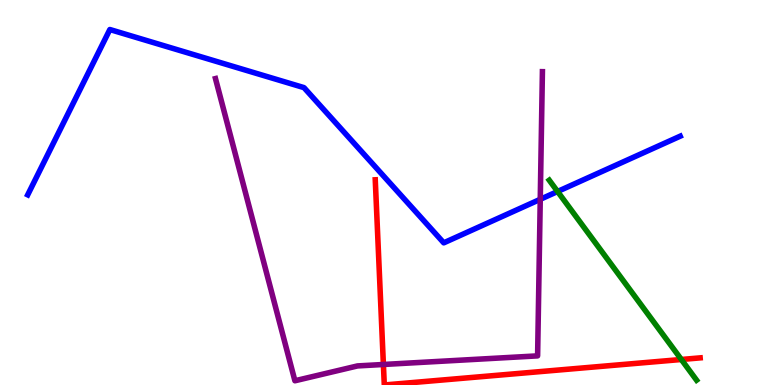[{'lines': ['blue', 'red'], 'intersections': []}, {'lines': ['green', 'red'], 'intersections': [{'x': 8.79, 'y': 0.663}]}, {'lines': ['purple', 'red'], 'intersections': [{'x': 4.95, 'y': 0.533}]}, {'lines': ['blue', 'green'], 'intersections': [{'x': 7.19, 'y': 5.03}]}, {'lines': ['blue', 'purple'], 'intersections': [{'x': 6.97, 'y': 4.82}]}, {'lines': ['green', 'purple'], 'intersections': []}]